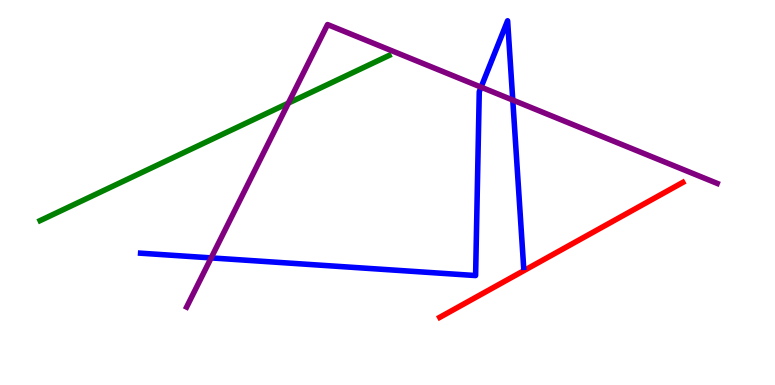[{'lines': ['blue', 'red'], 'intersections': []}, {'lines': ['green', 'red'], 'intersections': []}, {'lines': ['purple', 'red'], 'intersections': []}, {'lines': ['blue', 'green'], 'intersections': []}, {'lines': ['blue', 'purple'], 'intersections': [{'x': 2.72, 'y': 3.3}, {'x': 6.21, 'y': 7.74}, {'x': 6.62, 'y': 7.4}]}, {'lines': ['green', 'purple'], 'intersections': [{'x': 3.72, 'y': 7.32}]}]